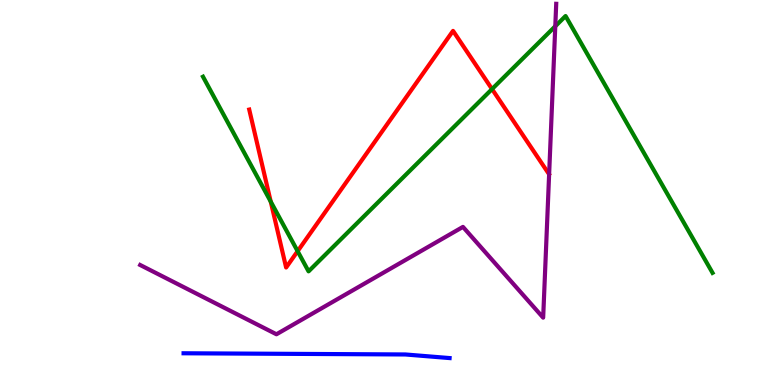[{'lines': ['blue', 'red'], 'intersections': []}, {'lines': ['green', 'red'], 'intersections': [{'x': 3.49, 'y': 4.76}, {'x': 3.84, 'y': 3.48}, {'x': 6.35, 'y': 7.69}]}, {'lines': ['purple', 'red'], 'intersections': []}, {'lines': ['blue', 'green'], 'intersections': []}, {'lines': ['blue', 'purple'], 'intersections': []}, {'lines': ['green', 'purple'], 'intersections': [{'x': 7.16, 'y': 9.32}]}]